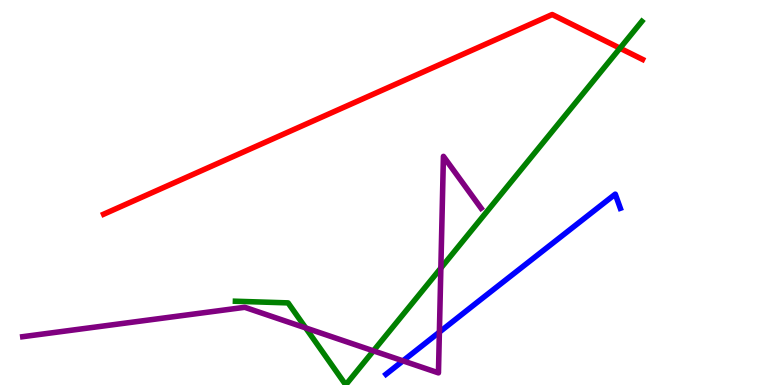[{'lines': ['blue', 'red'], 'intersections': []}, {'lines': ['green', 'red'], 'intersections': [{'x': 8.0, 'y': 8.75}]}, {'lines': ['purple', 'red'], 'intersections': []}, {'lines': ['blue', 'green'], 'intersections': []}, {'lines': ['blue', 'purple'], 'intersections': [{'x': 5.2, 'y': 0.627}, {'x': 5.67, 'y': 1.37}]}, {'lines': ['green', 'purple'], 'intersections': [{'x': 3.94, 'y': 1.48}, {'x': 4.82, 'y': 0.887}, {'x': 5.69, 'y': 3.04}]}]